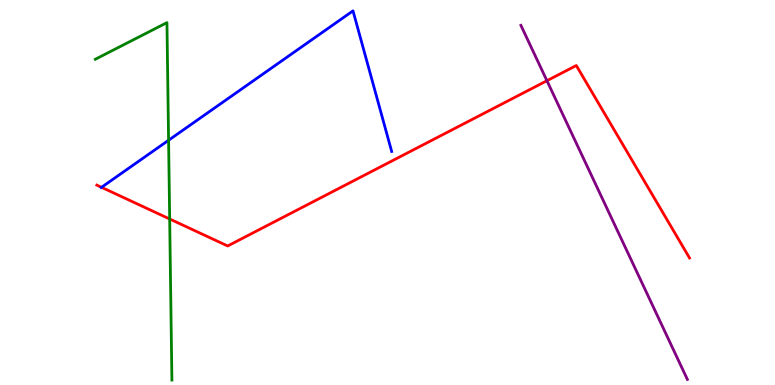[{'lines': ['blue', 'red'], 'intersections': [{'x': 1.31, 'y': 5.14}]}, {'lines': ['green', 'red'], 'intersections': [{'x': 2.19, 'y': 4.31}]}, {'lines': ['purple', 'red'], 'intersections': [{'x': 7.06, 'y': 7.9}]}, {'lines': ['blue', 'green'], 'intersections': [{'x': 2.18, 'y': 6.36}]}, {'lines': ['blue', 'purple'], 'intersections': []}, {'lines': ['green', 'purple'], 'intersections': []}]